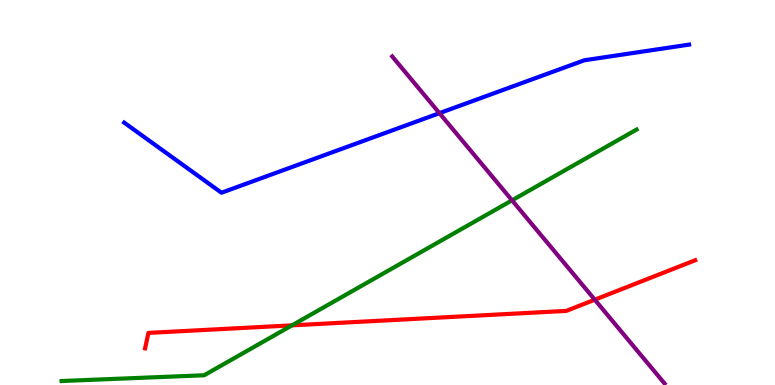[{'lines': ['blue', 'red'], 'intersections': []}, {'lines': ['green', 'red'], 'intersections': [{'x': 3.77, 'y': 1.55}]}, {'lines': ['purple', 'red'], 'intersections': [{'x': 7.67, 'y': 2.22}]}, {'lines': ['blue', 'green'], 'intersections': []}, {'lines': ['blue', 'purple'], 'intersections': [{'x': 5.67, 'y': 7.06}]}, {'lines': ['green', 'purple'], 'intersections': [{'x': 6.61, 'y': 4.8}]}]